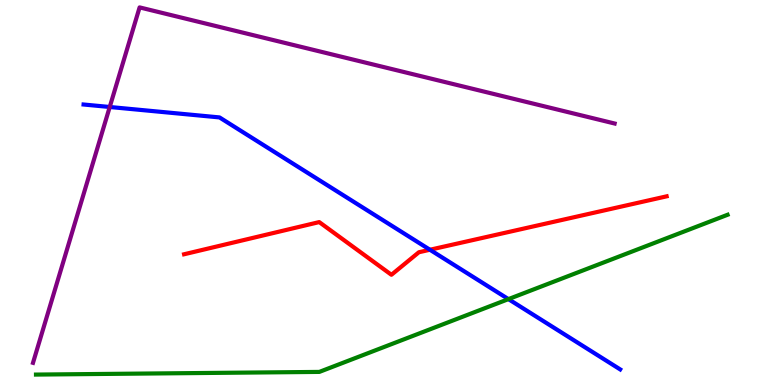[{'lines': ['blue', 'red'], 'intersections': [{'x': 5.55, 'y': 3.51}]}, {'lines': ['green', 'red'], 'intersections': []}, {'lines': ['purple', 'red'], 'intersections': []}, {'lines': ['blue', 'green'], 'intersections': [{'x': 6.56, 'y': 2.23}]}, {'lines': ['blue', 'purple'], 'intersections': [{'x': 1.42, 'y': 7.22}]}, {'lines': ['green', 'purple'], 'intersections': []}]